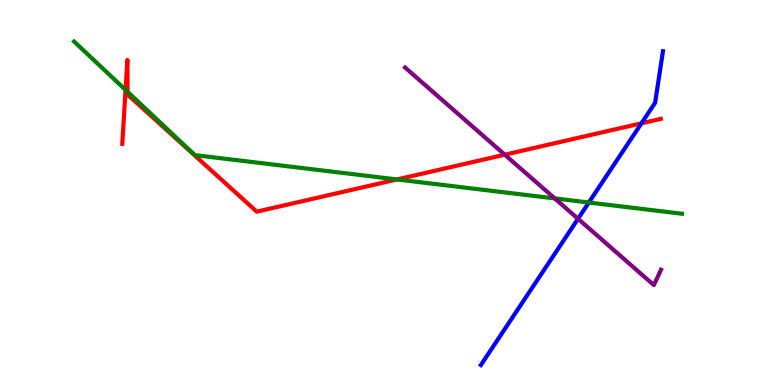[{'lines': ['blue', 'red'], 'intersections': [{'x': 8.28, 'y': 6.8}]}, {'lines': ['green', 'red'], 'intersections': [{'x': 1.62, 'y': 7.66}, {'x': 1.65, 'y': 7.61}, {'x': 5.12, 'y': 5.34}]}, {'lines': ['purple', 'red'], 'intersections': [{'x': 6.51, 'y': 5.98}]}, {'lines': ['blue', 'green'], 'intersections': [{'x': 7.6, 'y': 4.74}]}, {'lines': ['blue', 'purple'], 'intersections': [{'x': 7.46, 'y': 4.32}]}, {'lines': ['green', 'purple'], 'intersections': [{'x': 7.16, 'y': 4.85}]}]